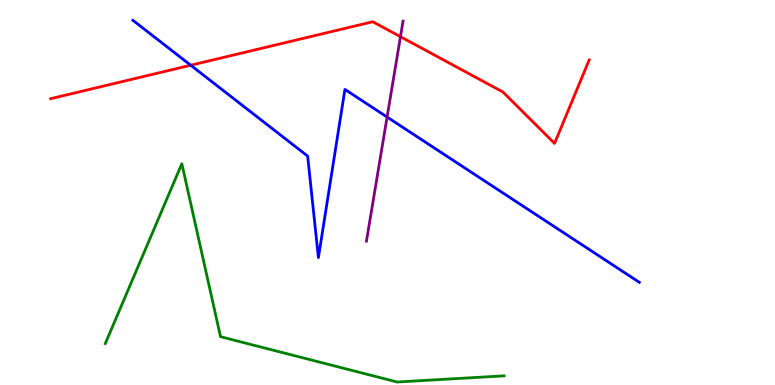[{'lines': ['blue', 'red'], 'intersections': [{'x': 2.46, 'y': 8.31}]}, {'lines': ['green', 'red'], 'intersections': []}, {'lines': ['purple', 'red'], 'intersections': [{'x': 5.17, 'y': 9.05}]}, {'lines': ['blue', 'green'], 'intersections': []}, {'lines': ['blue', 'purple'], 'intersections': [{'x': 4.99, 'y': 6.96}]}, {'lines': ['green', 'purple'], 'intersections': []}]